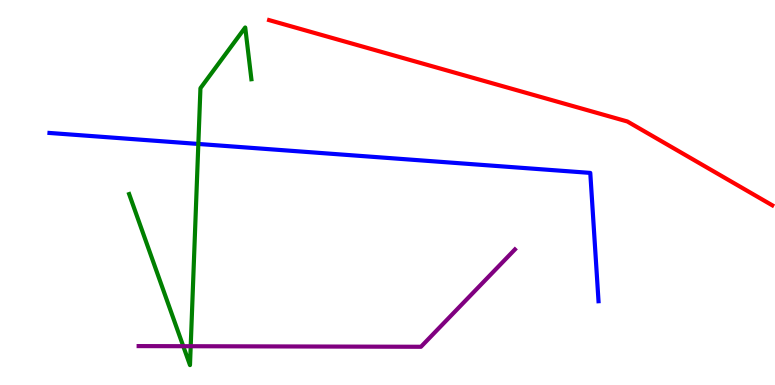[{'lines': ['blue', 'red'], 'intersections': []}, {'lines': ['green', 'red'], 'intersections': []}, {'lines': ['purple', 'red'], 'intersections': []}, {'lines': ['blue', 'green'], 'intersections': [{'x': 2.56, 'y': 6.26}]}, {'lines': ['blue', 'purple'], 'intersections': []}, {'lines': ['green', 'purple'], 'intersections': [{'x': 2.36, 'y': 1.01}, {'x': 2.46, 'y': 1.01}]}]